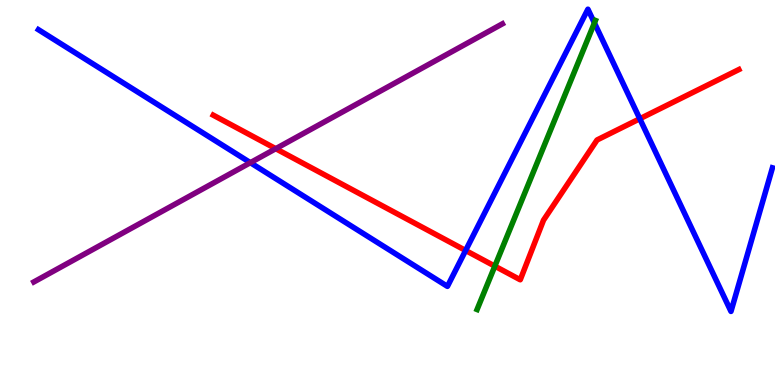[{'lines': ['blue', 'red'], 'intersections': [{'x': 6.01, 'y': 3.49}, {'x': 8.26, 'y': 6.92}]}, {'lines': ['green', 'red'], 'intersections': [{'x': 6.38, 'y': 3.09}]}, {'lines': ['purple', 'red'], 'intersections': [{'x': 3.56, 'y': 6.14}]}, {'lines': ['blue', 'green'], 'intersections': [{'x': 7.67, 'y': 9.4}]}, {'lines': ['blue', 'purple'], 'intersections': [{'x': 3.23, 'y': 5.77}]}, {'lines': ['green', 'purple'], 'intersections': []}]